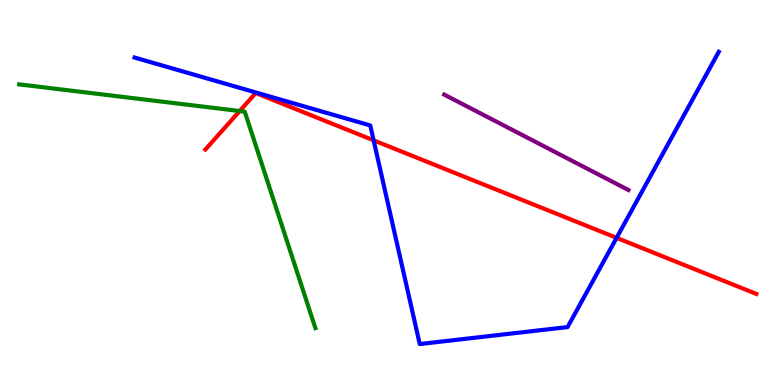[{'lines': ['blue', 'red'], 'intersections': [{'x': 4.82, 'y': 6.35}, {'x': 7.96, 'y': 3.82}]}, {'lines': ['green', 'red'], 'intersections': [{'x': 3.09, 'y': 7.12}]}, {'lines': ['purple', 'red'], 'intersections': []}, {'lines': ['blue', 'green'], 'intersections': []}, {'lines': ['blue', 'purple'], 'intersections': []}, {'lines': ['green', 'purple'], 'intersections': []}]